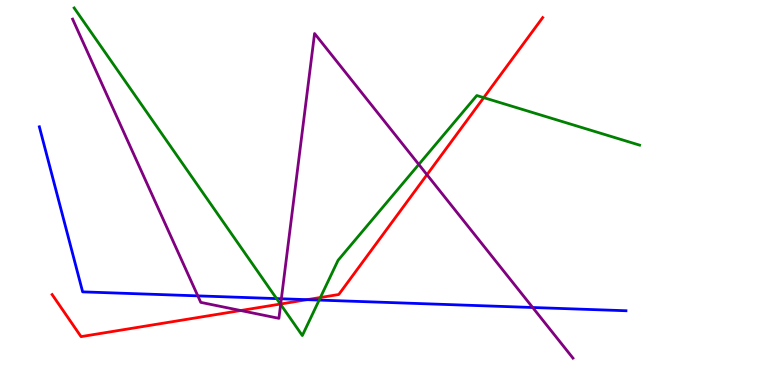[{'lines': ['blue', 'red'], 'intersections': [{'x': 3.96, 'y': 2.22}]}, {'lines': ['green', 'red'], 'intersections': [{'x': 3.62, 'y': 2.1}, {'x': 4.13, 'y': 2.27}, {'x': 6.24, 'y': 7.46}]}, {'lines': ['purple', 'red'], 'intersections': [{'x': 3.11, 'y': 1.93}, {'x': 3.62, 'y': 2.1}, {'x': 5.51, 'y': 5.46}]}, {'lines': ['blue', 'green'], 'intersections': [{'x': 3.57, 'y': 2.24}, {'x': 4.12, 'y': 2.21}]}, {'lines': ['blue', 'purple'], 'intersections': [{'x': 2.55, 'y': 2.32}, {'x': 3.63, 'y': 2.24}, {'x': 6.87, 'y': 2.01}]}, {'lines': ['green', 'purple'], 'intersections': [{'x': 3.62, 'y': 2.09}, {'x': 5.4, 'y': 5.73}]}]